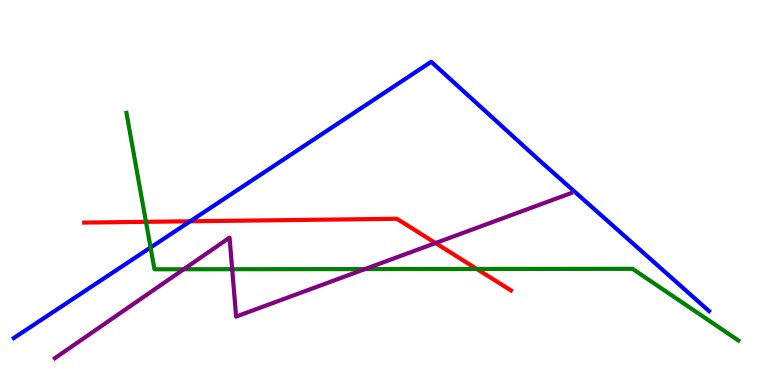[{'lines': ['blue', 'red'], 'intersections': [{'x': 2.45, 'y': 4.25}]}, {'lines': ['green', 'red'], 'intersections': [{'x': 1.88, 'y': 4.24}, {'x': 6.15, 'y': 3.01}]}, {'lines': ['purple', 'red'], 'intersections': [{'x': 5.62, 'y': 3.69}]}, {'lines': ['blue', 'green'], 'intersections': [{'x': 1.94, 'y': 3.57}]}, {'lines': ['blue', 'purple'], 'intersections': []}, {'lines': ['green', 'purple'], 'intersections': [{'x': 2.37, 'y': 3.01}, {'x': 3.0, 'y': 3.01}, {'x': 4.71, 'y': 3.01}]}]